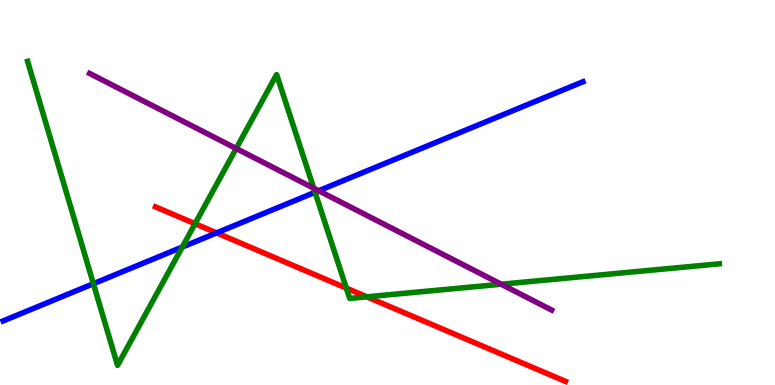[{'lines': ['blue', 'red'], 'intersections': [{'x': 2.79, 'y': 3.95}]}, {'lines': ['green', 'red'], 'intersections': [{'x': 2.52, 'y': 4.19}, {'x': 4.47, 'y': 2.52}, {'x': 4.73, 'y': 2.29}]}, {'lines': ['purple', 'red'], 'intersections': []}, {'lines': ['blue', 'green'], 'intersections': [{'x': 1.2, 'y': 2.63}, {'x': 2.35, 'y': 3.58}, {'x': 4.07, 'y': 5.01}]}, {'lines': ['blue', 'purple'], 'intersections': [{'x': 4.11, 'y': 5.05}]}, {'lines': ['green', 'purple'], 'intersections': [{'x': 3.05, 'y': 6.14}, {'x': 4.05, 'y': 5.11}, {'x': 6.47, 'y': 2.62}]}]